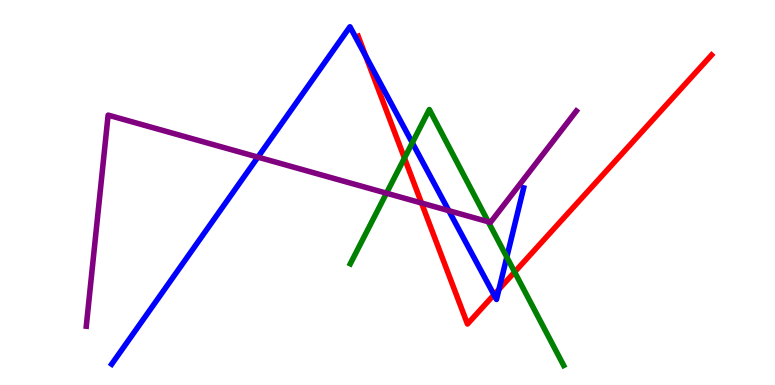[{'lines': ['blue', 'red'], 'intersections': [{'x': 4.72, 'y': 8.54}, {'x': 6.37, 'y': 2.34}, {'x': 6.44, 'y': 2.49}]}, {'lines': ['green', 'red'], 'intersections': [{'x': 5.22, 'y': 5.89}, {'x': 6.64, 'y': 2.93}]}, {'lines': ['purple', 'red'], 'intersections': [{'x': 5.44, 'y': 4.73}]}, {'lines': ['blue', 'green'], 'intersections': [{'x': 5.32, 'y': 6.29}, {'x': 6.54, 'y': 3.32}]}, {'lines': ['blue', 'purple'], 'intersections': [{'x': 3.33, 'y': 5.92}, {'x': 5.79, 'y': 4.53}]}, {'lines': ['green', 'purple'], 'intersections': [{'x': 4.99, 'y': 4.98}, {'x': 6.3, 'y': 4.24}]}]